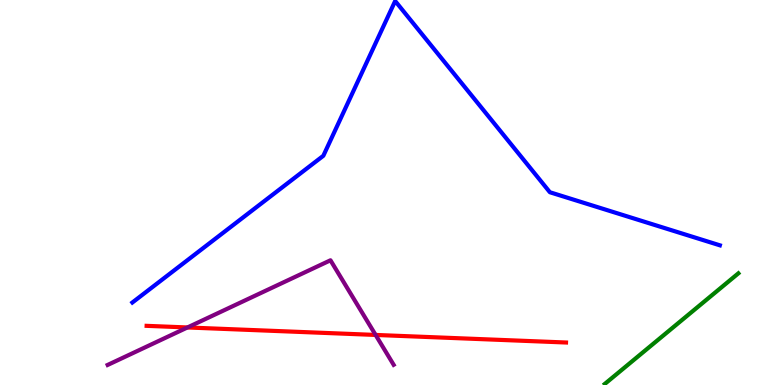[{'lines': ['blue', 'red'], 'intersections': []}, {'lines': ['green', 'red'], 'intersections': []}, {'lines': ['purple', 'red'], 'intersections': [{'x': 2.42, 'y': 1.49}, {'x': 4.85, 'y': 1.3}]}, {'lines': ['blue', 'green'], 'intersections': []}, {'lines': ['blue', 'purple'], 'intersections': []}, {'lines': ['green', 'purple'], 'intersections': []}]